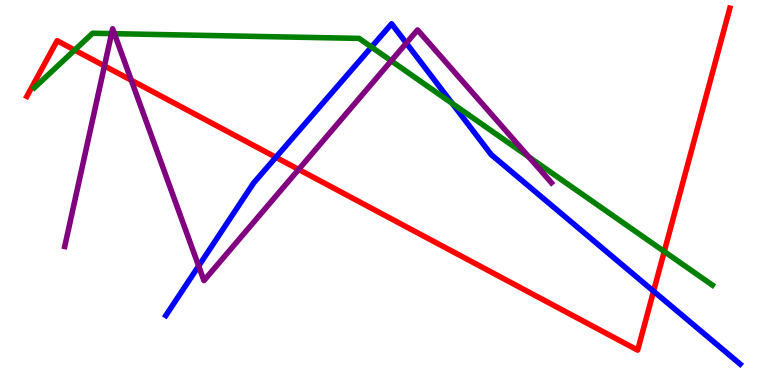[{'lines': ['blue', 'red'], 'intersections': [{'x': 3.56, 'y': 5.91}, {'x': 8.43, 'y': 2.44}]}, {'lines': ['green', 'red'], 'intersections': [{'x': 0.963, 'y': 8.7}, {'x': 8.57, 'y': 3.47}]}, {'lines': ['purple', 'red'], 'intersections': [{'x': 1.35, 'y': 8.29}, {'x': 1.69, 'y': 7.92}, {'x': 3.85, 'y': 5.6}]}, {'lines': ['blue', 'green'], 'intersections': [{'x': 4.79, 'y': 8.78}, {'x': 5.84, 'y': 7.31}]}, {'lines': ['blue', 'purple'], 'intersections': [{'x': 2.56, 'y': 3.09}, {'x': 5.24, 'y': 8.88}]}, {'lines': ['green', 'purple'], 'intersections': [{'x': 1.44, 'y': 9.13}, {'x': 1.48, 'y': 9.13}, {'x': 5.05, 'y': 8.42}, {'x': 6.82, 'y': 5.92}]}]